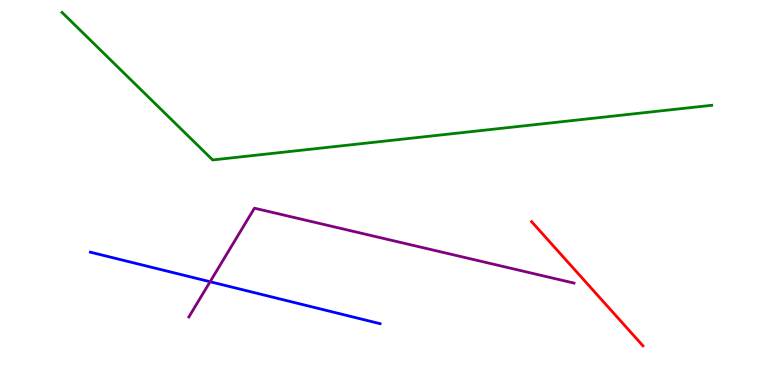[{'lines': ['blue', 'red'], 'intersections': []}, {'lines': ['green', 'red'], 'intersections': []}, {'lines': ['purple', 'red'], 'intersections': []}, {'lines': ['blue', 'green'], 'intersections': []}, {'lines': ['blue', 'purple'], 'intersections': [{'x': 2.71, 'y': 2.68}]}, {'lines': ['green', 'purple'], 'intersections': []}]